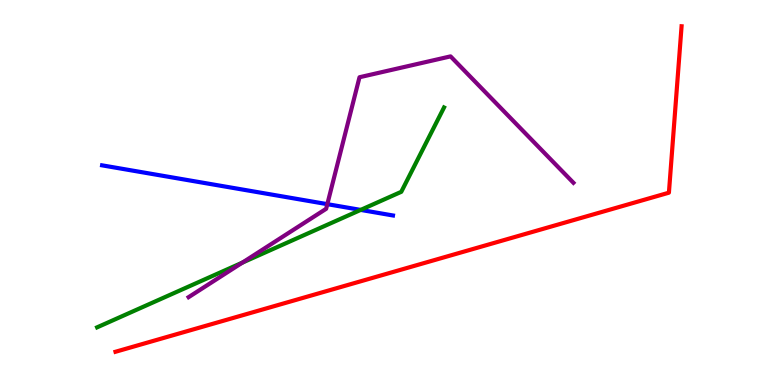[{'lines': ['blue', 'red'], 'intersections': []}, {'lines': ['green', 'red'], 'intersections': []}, {'lines': ['purple', 'red'], 'intersections': []}, {'lines': ['blue', 'green'], 'intersections': [{'x': 4.65, 'y': 4.55}]}, {'lines': ['blue', 'purple'], 'intersections': [{'x': 4.22, 'y': 4.7}]}, {'lines': ['green', 'purple'], 'intersections': [{'x': 3.13, 'y': 3.18}]}]